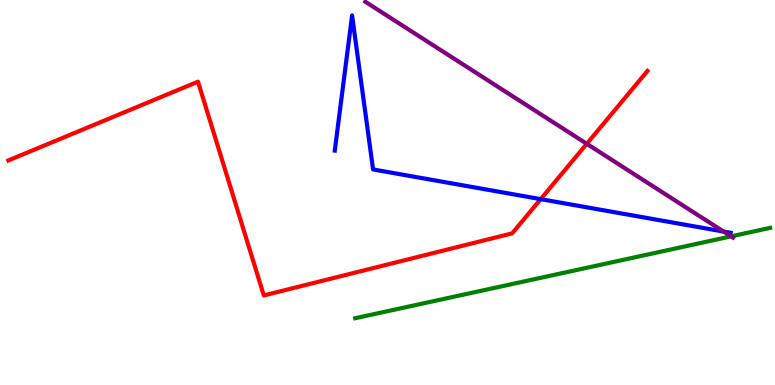[{'lines': ['blue', 'red'], 'intersections': [{'x': 6.98, 'y': 4.83}]}, {'lines': ['green', 'red'], 'intersections': []}, {'lines': ['purple', 'red'], 'intersections': [{'x': 7.57, 'y': 6.26}]}, {'lines': ['blue', 'green'], 'intersections': []}, {'lines': ['blue', 'purple'], 'intersections': [{'x': 9.34, 'y': 3.99}]}, {'lines': ['green', 'purple'], 'intersections': [{'x': 9.43, 'y': 3.86}]}]